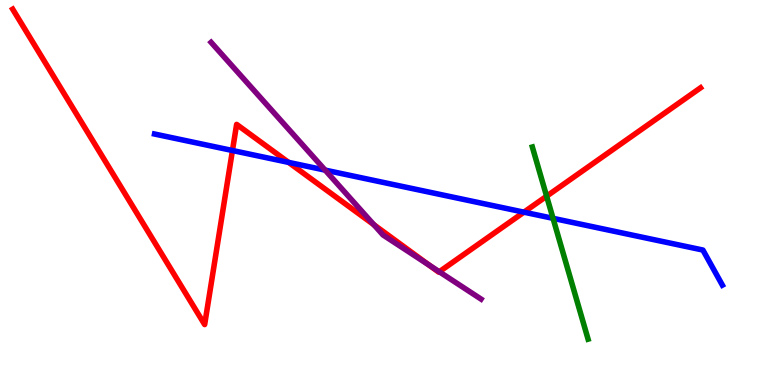[{'lines': ['blue', 'red'], 'intersections': [{'x': 3.0, 'y': 6.09}, {'x': 3.72, 'y': 5.78}, {'x': 6.76, 'y': 4.49}]}, {'lines': ['green', 'red'], 'intersections': [{'x': 7.05, 'y': 4.9}]}, {'lines': ['purple', 'red'], 'intersections': [{'x': 4.82, 'y': 4.16}, {'x': 5.54, 'y': 3.11}, {'x': 5.67, 'y': 2.94}]}, {'lines': ['blue', 'green'], 'intersections': [{'x': 7.14, 'y': 4.33}]}, {'lines': ['blue', 'purple'], 'intersections': [{'x': 4.2, 'y': 5.58}]}, {'lines': ['green', 'purple'], 'intersections': []}]